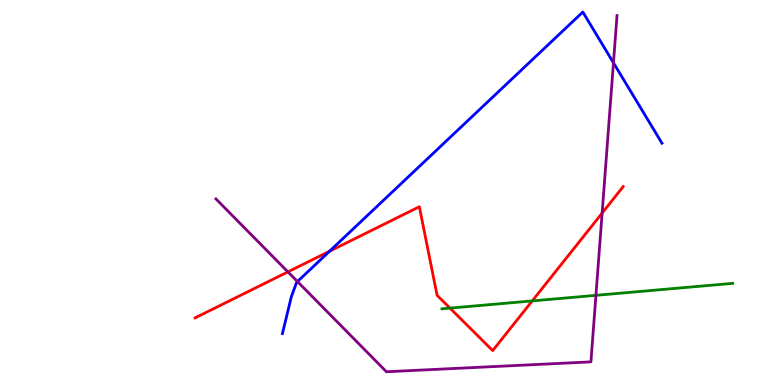[{'lines': ['blue', 'red'], 'intersections': [{'x': 4.25, 'y': 3.47}]}, {'lines': ['green', 'red'], 'intersections': [{'x': 5.81, 'y': 2.0}, {'x': 6.87, 'y': 2.18}]}, {'lines': ['purple', 'red'], 'intersections': [{'x': 3.72, 'y': 2.94}, {'x': 7.77, 'y': 4.47}]}, {'lines': ['blue', 'green'], 'intersections': []}, {'lines': ['blue', 'purple'], 'intersections': [{'x': 3.84, 'y': 2.69}, {'x': 7.92, 'y': 8.37}]}, {'lines': ['green', 'purple'], 'intersections': [{'x': 7.69, 'y': 2.33}]}]